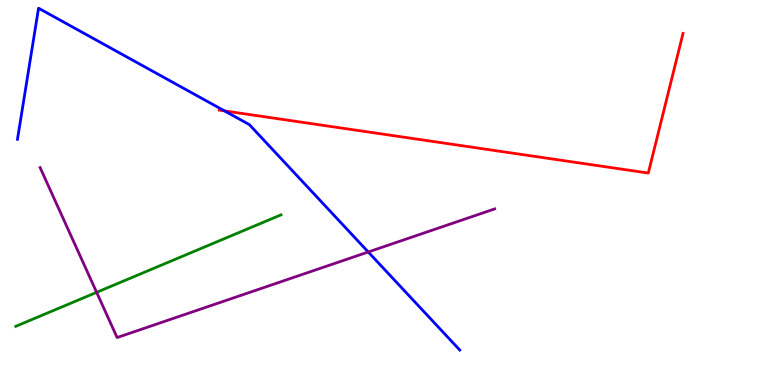[{'lines': ['blue', 'red'], 'intersections': [{'x': 2.9, 'y': 7.12}]}, {'lines': ['green', 'red'], 'intersections': []}, {'lines': ['purple', 'red'], 'intersections': []}, {'lines': ['blue', 'green'], 'intersections': []}, {'lines': ['blue', 'purple'], 'intersections': [{'x': 4.75, 'y': 3.45}]}, {'lines': ['green', 'purple'], 'intersections': [{'x': 1.25, 'y': 2.41}]}]